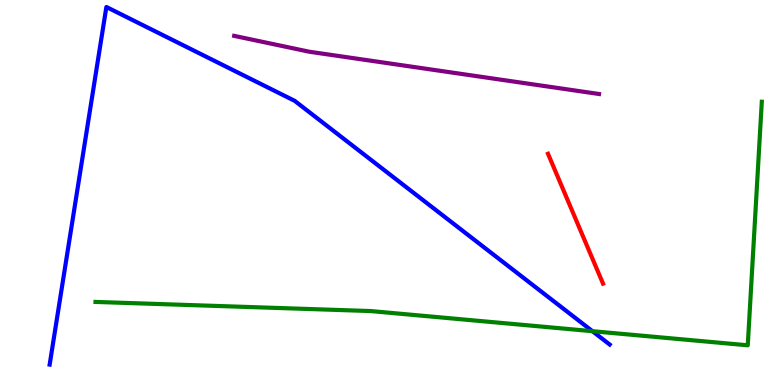[{'lines': ['blue', 'red'], 'intersections': []}, {'lines': ['green', 'red'], 'intersections': []}, {'lines': ['purple', 'red'], 'intersections': []}, {'lines': ['blue', 'green'], 'intersections': [{'x': 7.64, 'y': 1.4}]}, {'lines': ['blue', 'purple'], 'intersections': []}, {'lines': ['green', 'purple'], 'intersections': []}]